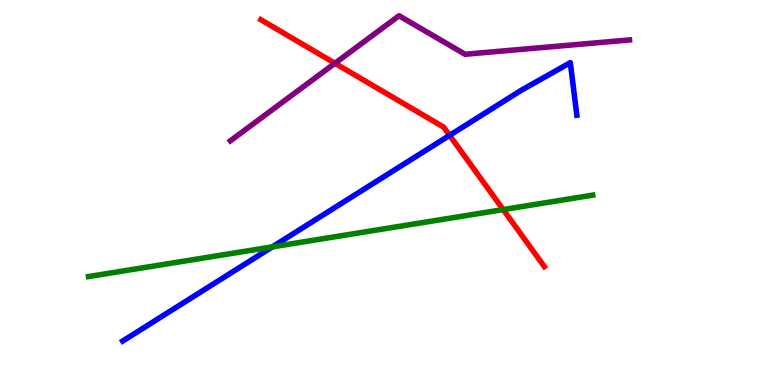[{'lines': ['blue', 'red'], 'intersections': [{'x': 5.8, 'y': 6.48}]}, {'lines': ['green', 'red'], 'intersections': [{'x': 6.49, 'y': 4.56}]}, {'lines': ['purple', 'red'], 'intersections': [{'x': 4.32, 'y': 8.36}]}, {'lines': ['blue', 'green'], 'intersections': [{'x': 3.51, 'y': 3.59}]}, {'lines': ['blue', 'purple'], 'intersections': []}, {'lines': ['green', 'purple'], 'intersections': []}]